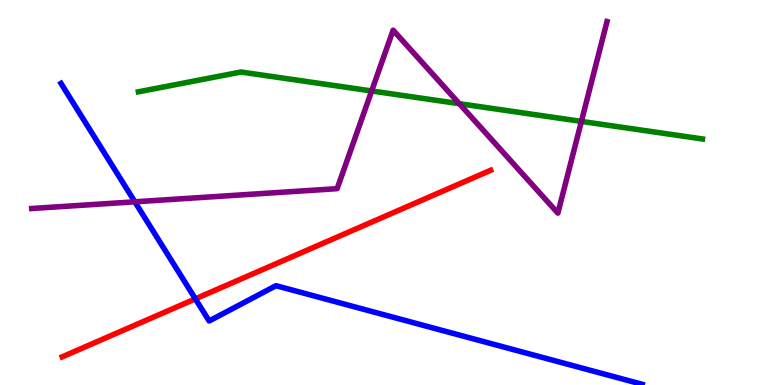[{'lines': ['blue', 'red'], 'intersections': [{'x': 2.52, 'y': 2.24}]}, {'lines': ['green', 'red'], 'intersections': []}, {'lines': ['purple', 'red'], 'intersections': []}, {'lines': ['blue', 'green'], 'intersections': []}, {'lines': ['blue', 'purple'], 'intersections': [{'x': 1.74, 'y': 4.76}]}, {'lines': ['green', 'purple'], 'intersections': [{'x': 4.8, 'y': 7.64}, {'x': 5.93, 'y': 7.31}, {'x': 7.5, 'y': 6.85}]}]